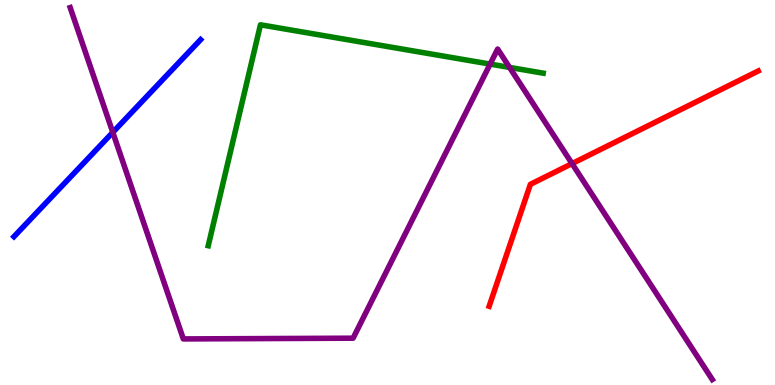[{'lines': ['blue', 'red'], 'intersections': []}, {'lines': ['green', 'red'], 'intersections': []}, {'lines': ['purple', 'red'], 'intersections': [{'x': 7.38, 'y': 5.75}]}, {'lines': ['blue', 'green'], 'intersections': []}, {'lines': ['blue', 'purple'], 'intersections': [{'x': 1.46, 'y': 6.56}]}, {'lines': ['green', 'purple'], 'intersections': [{'x': 6.32, 'y': 8.34}, {'x': 6.58, 'y': 8.25}]}]